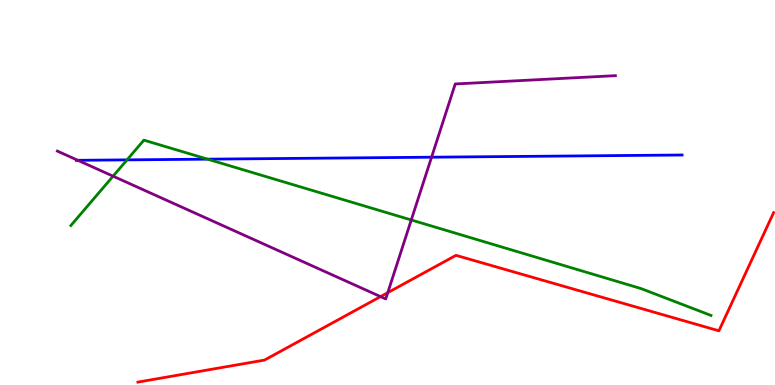[{'lines': ['blue', 'red'], 'intersections': []}, {'lines': ['green', 'red'], 'intersections': []}, {'lines': ['purple', 'red'], 'intersections': [{'x': 4.91, 'y': 2.3}, {'x': 5.0, 'y': 2.4}]}, {'lines': ['blue', 'green'], 'intersections': [{'x': 1.64, 'y': 5.85}, {'x': 2.68, 'y': 5.87}]}, {'lines': ['blue', 'purple'], 'intersections': [{'x': 1.0, 'y': 5.84}, {'x': 5.57, 'y': 5.92}]}, {'lines': ['green', 'purple'], 'intersections': [{'x': 1.46, 'y': 5.42}, {'x': 5.31, 'y': 4.29}]}]